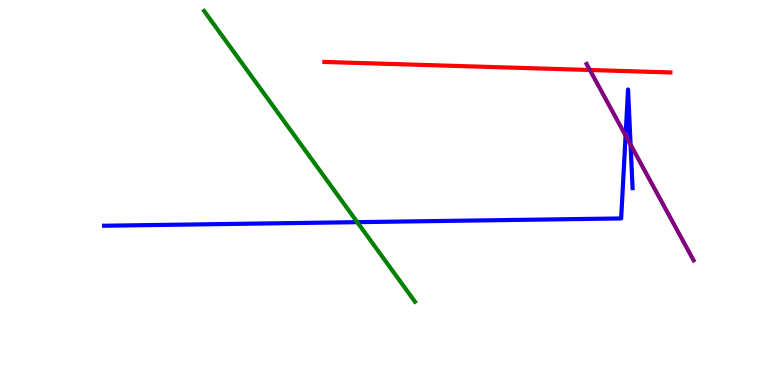[{'lines': ['blue', 'red'], 'intersections': []}, {'lines': ['green', 'red'], 'intersections': []}, {'lines': ['purple', 'red'], 'intersections': [{'x': 7.61, 'y': 8.18}]}, {'lines': ['blue', 'green'], 'intersections': [{'x': 4.61, 'y': 4.23}]}, {'lines': ['blue', 'purple'], 'intersections': [{'x': 8.07, 'y': 6.48}, {'x': 8.14, 'y': 6.24}]}, {'lines': ['green', 'purple'], 'intersections': []}]